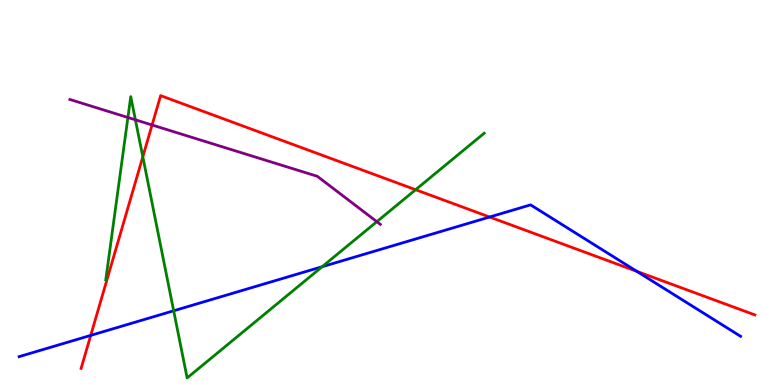[{'lines': ['blue', 'red'], 'intersections': [{'x': 1.17, 'y': 1.29}, {'x': 6.32, 'y': 4.36}, {'x': 8.22, 'y': 2.95}]}, {'lines': ['green', 'red'], 'intersections': [{'x': 1.84, 'y': 5.93}, {'x': 5.36, 'y': 5.07}]}, {'lines': ['purple', 'red'], 'intersections': [{'x': 1.96, 'y': 6.75}]}, {'lines': ['blue', 'green'], 'intersections': [{'x': 2.24, 'y': 1.93}, {'x': 4.16, 'y': 3.07}]}, {'lines': ['blue', 'purple'], 'intersections': []}, {'lines': ['green', 'purple'], 'intersections': [{'x': 1.65, 'y': 6.95}, {'x': 1.75, 'y': 6.89}, {'x': 4.86, 'y': 4.24}]}]